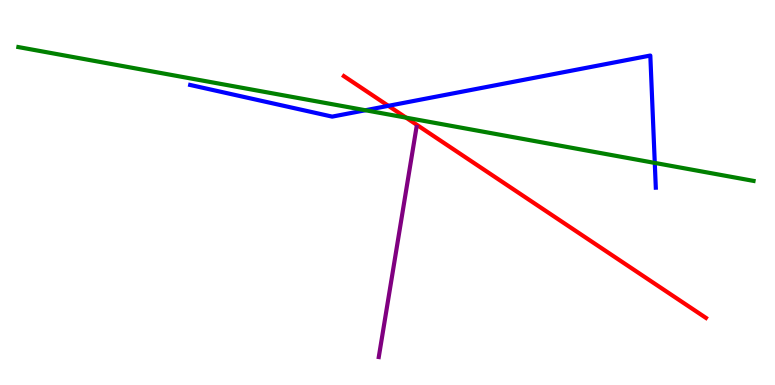[{'lines': ['blue', 'red'], 'intersections': [{'x': 5.01, 'y': 7.25}]}, {'lines': ['green', 'red'], 'intersections': [{'x': 5.24, 'y': 6.94}]}, {'lines': ['purple', 'red'], 'intersections': []}, {'lines': ['blue', 'green'], 'intersections': [{'x': 4.71, 'y': 7.14}, {'x': 8.45, 'y': 5.77}]}, {'lines': ['blue', 'purple'], 'intersections': []}, {'lines': ['green', 'purple'], 'intersections': []}]